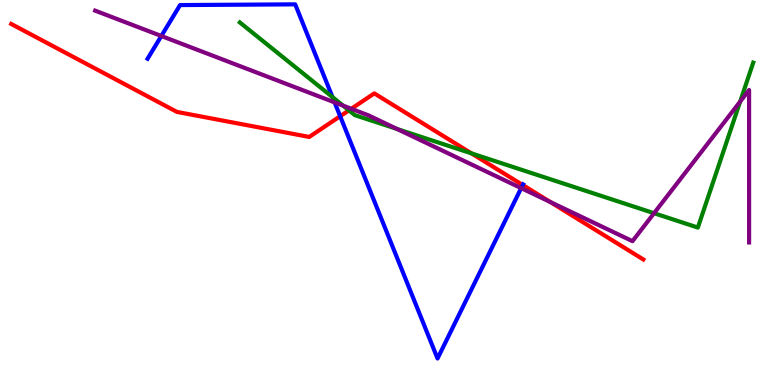[{'lines': ['blue', 'red'], 'intersections': [{'x': 4.39, 'y': 6.98}, {'x': 6.74, 'y': 5.19}]}, {'lines': ['green', 'red'], 'intersections': [{'x': 4.5, 'y': 7.13}, {'x': 6.08, 'y': 6.02}]}, {'lines': ['purple', 'red'], 'intersections': [{'x': 4.53, 'y': 7.17}, {'x': 7.1, 'y': 4.76}]}, {'lines': ['blue', 'green'], 'intersections': [{'x': 4.29, 'y': 7.48}]}, {'lines': ['blue', 'purple'], 'intersections': [{'x': 2.08, 'y': 9.07}, {'x': 4.32, 'y': 7.34}, {'x': 6.72, 'y': 5.11}]}, {'lines': ['green', 'purple'], 'intersections': [{'x': 4.43, 'y': 7.26}, {'x': 5.12, 'y': 6.65}, {'x': 8.44, 'y': 4.46}, {'x': 9.55, 'y': 7.36}]}]